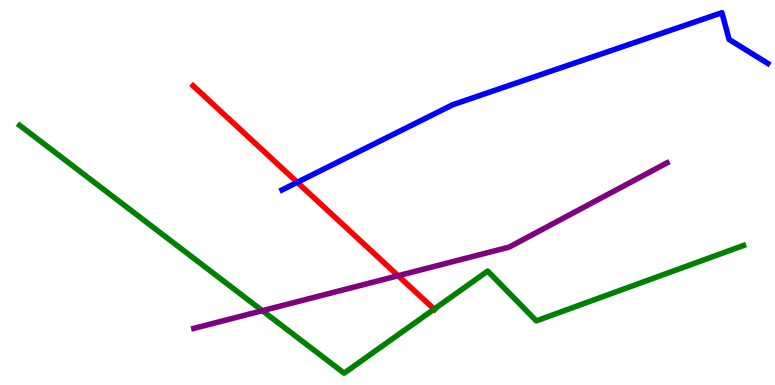[{'lines': ['blue', 'red'], 'intersections': [{'x': 3.84, 'y': 5.26}]}, {'lines': ['green', 'red'], 'intersections': [{'x': 5.6, 'y': 1.97}]}, {'lines': ['purple', 'red'], 'intersections': [{'x': 5.14, 'y': 2.84}]}, {'lines': ['blue', 'green'], 'intersections': []}, {'lines': ['blue', 'purple'], 'intersections': []}, {'lines': ['green', 'purple'], 'intersections': [{'x': 3.39, 'y': 1.93}]}]